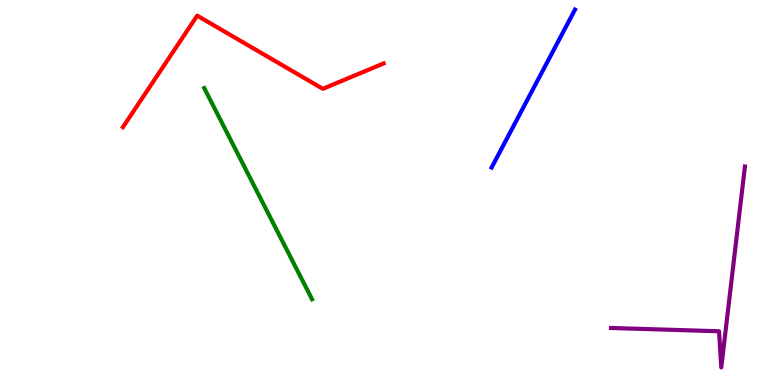[{'lines': ['blue', 'red'], 'intersections': []}, {'lines': ['green', 'red'], 'intersections': []}, {'lines': ['purple', 'red'], 'intersections': []}, {'lines': ['blue', 'green'], 'intersections': []}, {'lines': ['blue', 'purple'], 'intersections': []}, {'lines': ['green', 'purple'], 'intersections': []}]